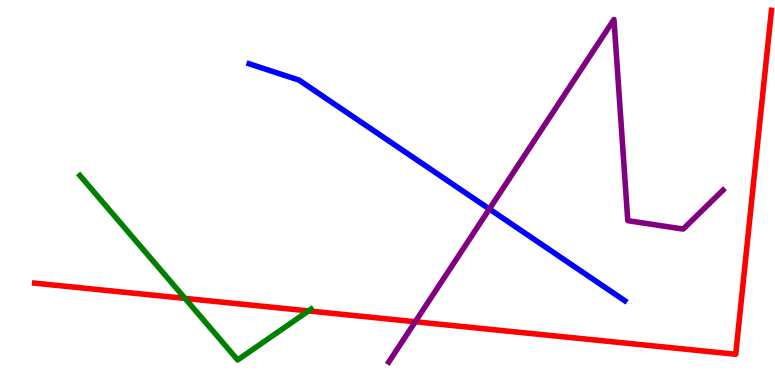[{'lines': ['blue', 'red'], 'intersections': []}, {'lines': ['green', 'red'], 'intersections': [{'x': 2.39, 'y': 2.25}, {'x': 3.98, 'y': 1.92}]}, {'lines': ['purple', 'red'], 'intersections': [{'x': 5.36, 'y': 1.64}]}, {'lines': ['blue', 'green'], 'intersections': []}, {'lines': ['blue', 'purple'], 'intersections': [{'x': 6.31, 'y': 4.57}]}, {'lines': ['green', 'purple'], 'intersections': []}]